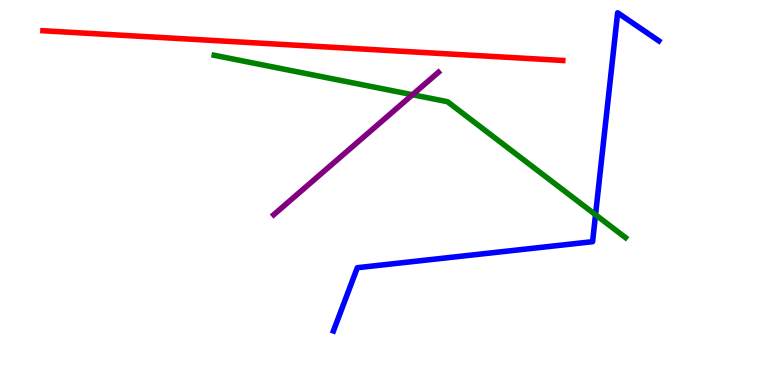[{'lines': ['blue', 'red'], 'intersections': []}, {'lines': ['green', 'red'], 'intersections': []}, {'lines': ['purple', 'red'], 'intersections': []}, {'lines': ['blue', 'green'], 'intersections': [{'x': 7.68, 'y': 4.42}]}, {'lines': ['blue', 'purple'], 'intersections': []}, {'lines': ['green', 'purple'], 'intersections': [{'x': 5.32, 'y': 7.54}]}]